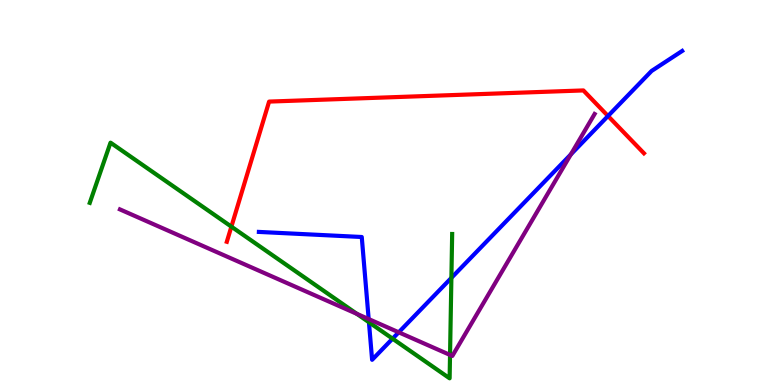[{'lines': ['blue', 'red'], 'intersections': [{'x': 7.85, 'y': 6.99}]}, {'lines': ['green', 'red'], 'intersections': [{'x': 2.99, 'y': 4.11}]}, {'lines': ['purple', 'red'], 'intersections': []}, {'lines': ['blue', 'green'], 'intersections': [{'x': 4.76, 'y': 1.63}, {'x': 5.07, 'y': 1.2}, {'x': 5.82, 'y': 2.78}]}, {'lines': ['blue', 'purple'], 'intersections': [{'x': 4.76, 'y': 1.71}, {'x': 5.14, 'y': 1.37}, {'x': 7.37, 'y': 5.99}]}, {'lines': ['green', 'purple'], 'intersections': [{'x': 4.6, 'y': 1.85}, {'x': 5.81, 'y': 0.781}]}]